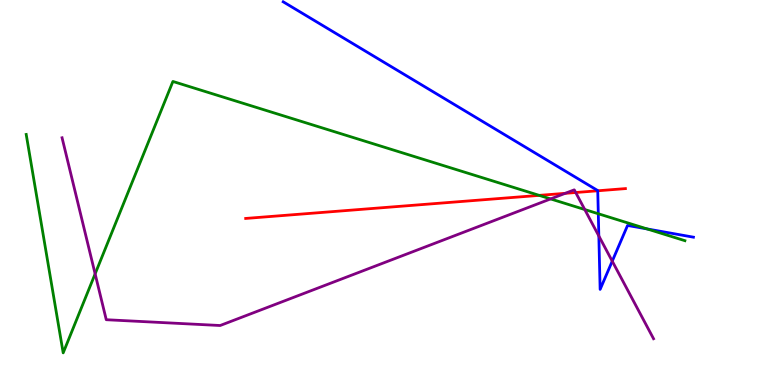[{'lines': ['blue', 'red'], 'intersections': [{'x': 7.71, 'y': 5.04}]}, {'lines': ['green', 'red'], 'intersections': [{'x': 6.96, 'y': 4.93}]}, {'lines': ['purple', 'red'], 'intersections': [{'x': 7.29, 'y': 4.98}, {'x': 7.43, 'y': 5.0}]}, {'lines': ['blue', 'green'], 'intersections': [{'x': 7.72, 'y': 4.45}, {'x': 8.35, 'y': 4.05}]}, {'lines': ['blue', 'purple'], 'intersections': [{'x': 7.73, 'y': 3.87}, {'x': 7.9, 'y': 3.22}]}, {'lines': ['green', 'purple'], 'intersections': [{'x': 1.23, 'y': 2.89}, {'x': 7.1, 'y': 4.83}, {'x': 7.55, 'y': 4.56}]}]